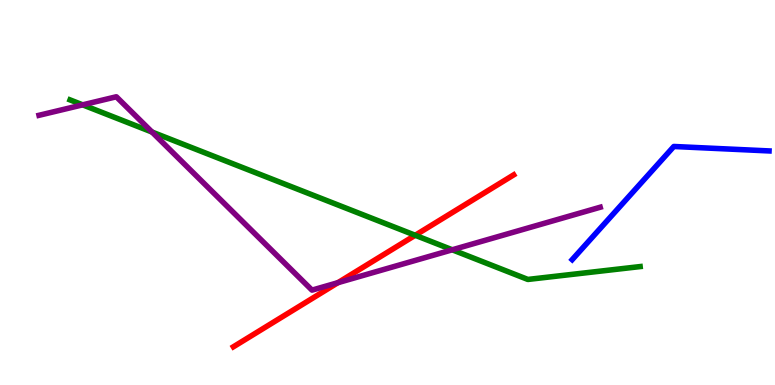[{'lines': ['blue', 'red'], 'intersections': []}, {'lines': ['green', 'red'], 'intersections': [{'x': 5.36, 'y': 3.89}]}, {'lines': ['purple', 'red'], 'intersections': [{'x': 4.36, 'y': 2.66}]}, {'lines': ['blue', 'green'], 'intersections': []}, {'lines': ['blue', 'purple'], 'intersections': []}, {'lines': ['green', 'purple'], 'intersections': [{'x': 1.07, 'y': 7.28}, {'x': 1.96, 'y': 6.57}, {'x': 5.84, 'y': 3.51}]}]